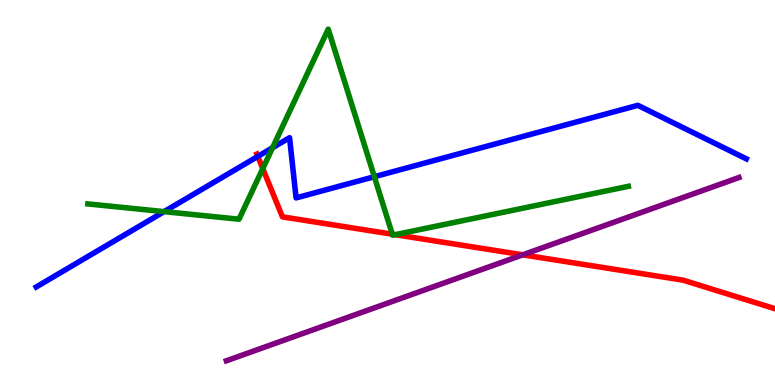[{'lines': ['blue', 'red'], 'intersections': [{'x': 3.33, 'y': 5.94}]}, {'lines': ['green', 'red'], 'intersections': [{'x': 3.39, 'y': 5.62}, {'x': 5.06, 'y': 3.92}, {'x': 5.1, 'y': 3.9}]}, {'lines': ['purple', 'red'], 'intersections': [{'x': 6.75, 'y': 3.38}]}, {'lines': ['blue', 'green'], 'intersections': [{'x': 2.12, 'y': 4.5}, {'x': 3.52, 'y': 6.16}, {'x': 4.83, 'y': 5.41}]}, {'lines': ['blue', 'purple'], 'intersections': []}, {'lines': ['green', 'purple'], 'intersections': []}]